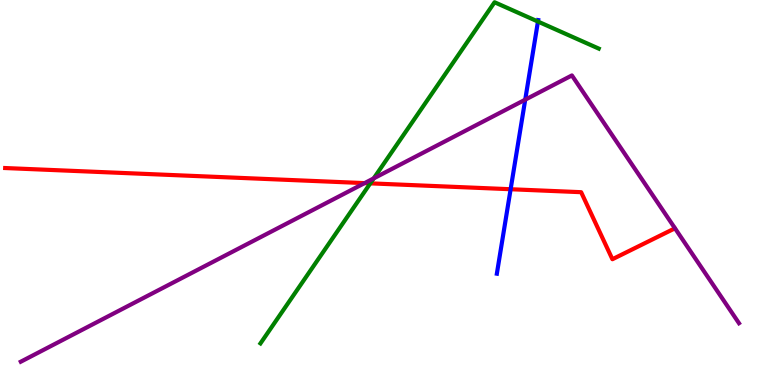[{'lines': ['blue', 'red'], 'intersections': [{'x': 6.59, 'y': 5.08}]}, {'lines': ['green', 'red'], 'intersections': [{'x': 4.78, 'y': 5.24}]}, {'lines': ['purple', 'red'], 'intersections': [{'x': 4.7, 'y': 5.24}]}, {'lines': ['blue', 'green'], 'intersections': [{'x': 6.94, 'y': 9.44}]}, {'lines': ['blue', 'purple'], 'intersections': [{'x': 6.78, 'y': 7.41}]}, {'lines': ['green', 'purple'], 'intersections': [{'x': 4.82, 'y': 5.37}]}]